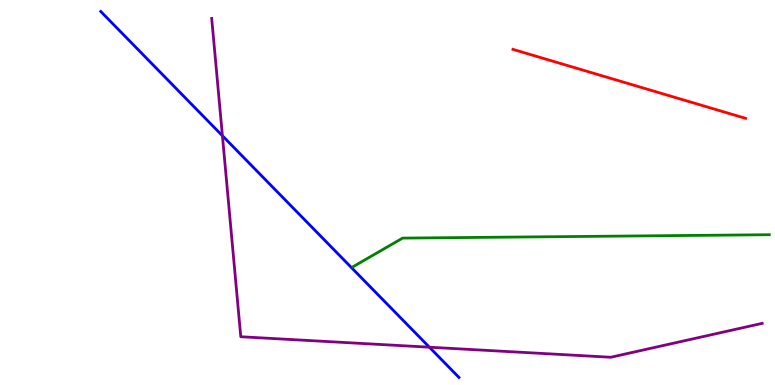[{'lines': ['blue', 'red'], 'intersections': []}, {'lines': ['green', 'red'], 'intersections': []}, {'lines': ['purple', 'red'], 'intersections': []}, {'lines': ['blue', 'green'], 'intersections': []}, {'lines': ['blue', 'purple'], 'intersections': [{'x': 2.87, 'y': 6.47}, {'x': 5.54, 'y': 0.982}]}, {'lines': ['green', 'purple'], 'intersections': []}]